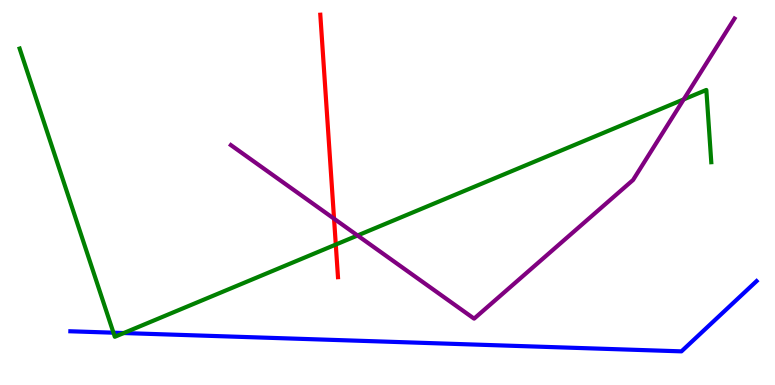[{'lines': ['blue', 'red'], 'intersections': []}, {'lines': ['green', 'red'], 'intersections': [{'x': 4.33, 'y': 3.65}]}, {'lines': ['purple', 'red'], 'intersections': [{'x': 4.31, 'y': 4.32}]}, {'lines': ['blue', 'green'], 'intersections': [{'x': 1.46, 'y': 1.36}, {'x': 1.6, 'y': 1.35}]}, {'lines': ['blue', 'purple'], 'intersections': []}, {'lines': ['green', 'purple'], 'intersections': [{'x': 4.61, 'y': 3.88}, {'x': 8.82, 'y': 7.42}]}]